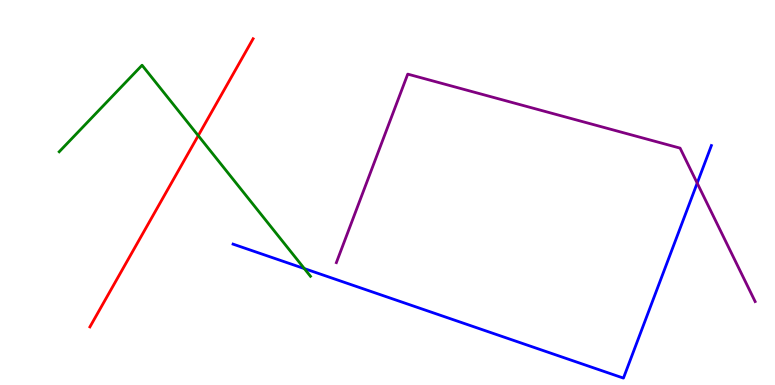[{'lines': ['blue', 'red'], 'intersections': []}, {'lines': ['green', 'red'], 'intersections': [{'x': 2.56, 'y': 6.48}]}, {'lines': ['purple', 'red'], 'intersections': []}, {'lines': ['blue', 'green'], 'intersections': [{'x': 3.93, 'y': 3.02}]}, {'lines': ['blue', 'purple'], 'intersections': [{'x': 9.0, 'y': 5.24}]}, {'lines': ['green', 'purple'], 'intersections': []}]